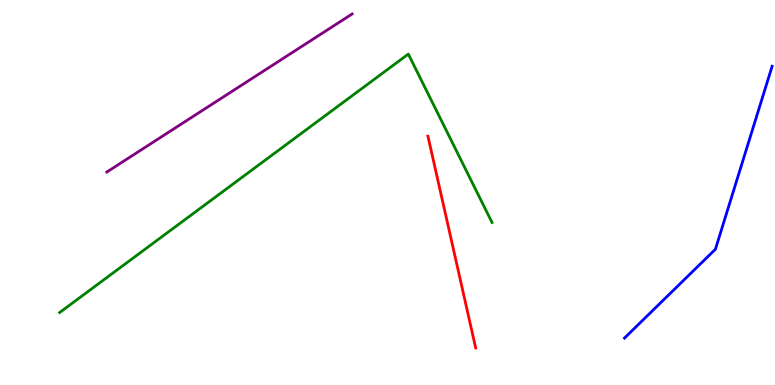[{'lines': ['blue', 'red'], 'intersections': []}, {'lines': ['green', 'red'], 'intersections': []}, {'lines': ['purple', 'red'], 'intersections': []}, {'lines': ['blue', 'green'], 'intersections': []}, {'lines': ['blue', 'purple'], 'intersections': []}, {'lines': ['green', 'purple'], 'intersections': []}]